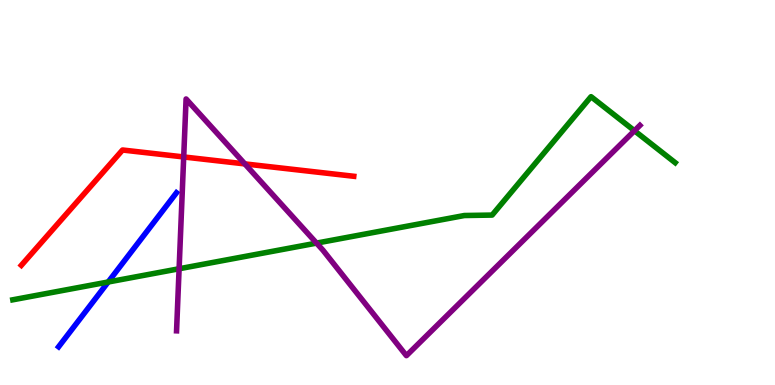[{'lines': ['blue', 'red'], 'intersections': []}, {'lines': ['green', 'red'], 'intersections': []}, {'lines': ['purple', 'red'], 'intersections': [{'x': 2.37, 'y': 5.92}, {'x': 3.16, 'y': 5.74}]}, {'lines': ['blue', 'green'], 'intersections': [{'x': 1.4, 'y': 2.68}]}, {'lines': ['blue', 'purple'], 'intersections': []}, {'lines': ['green', 'purple'], 'intersections': [{'x': 2.31, 'y': 3.02}, {'x': 4.08, 'y': 3.69}, {'x': 8.19, 'y': 6.6}]}]